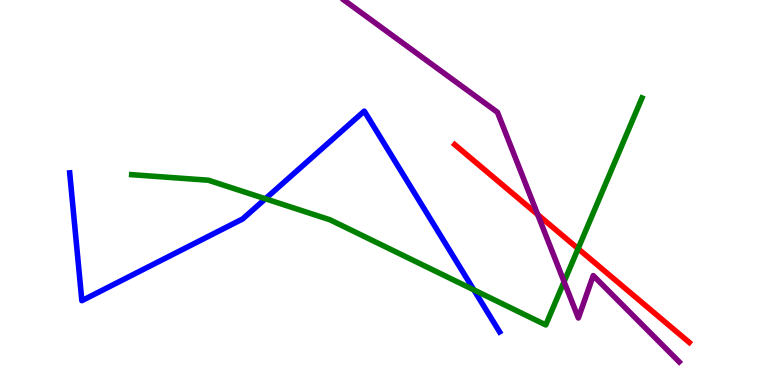[{'lines': ['blue', 'red'], 'intersections': []}, {'lines': ['green', 'red'], 'intersections': [{'x': 7.46, 'y': 3.54}]}, {'lines': ['purple', 'red'], 'intersections': [{'x': 6.94, 'y': 4.43}]}, {'lines': ['blue', 'green'], 'intersections': [{'x': 3.42, 'y': 4.84}, {'x': 6.11, 'y': 2.47}]}, {'lines': ['blue', 'purple'], 'intersections': []}, {'lines': ['green', 'purple'], 'intersections': [{'x': 7.28, 'y': 2.68}]}]